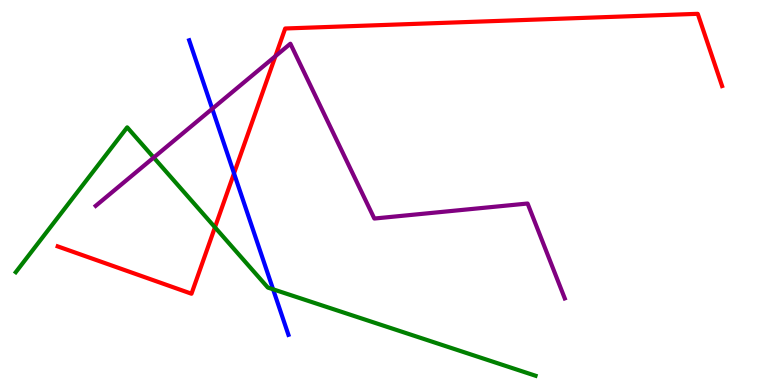[{'lines': ['blue', 'red'], 'intersections': [{'x': 3.02, 'y': 5.5}]}, {'lines': ['green', 'red'], 'intersections': [{'x': 2.77, 'y': 4.1}]}, {'lines': ['purple', 'red'], 'intersections': [{'x': 3.55, 'y': 8.54}]}, {'lines': ['blue', 'green'], 'intersections': [{'x': 3.52, 'y': 2.49}]}, {'lines': ['blue', 'purple'], 'intersections': [{'x': 2.74, 'y': 7.17}]}, {'lines': ['green', 'purple'], 'intersections': [{'x': 1.98, 'y': 5.91}]}]